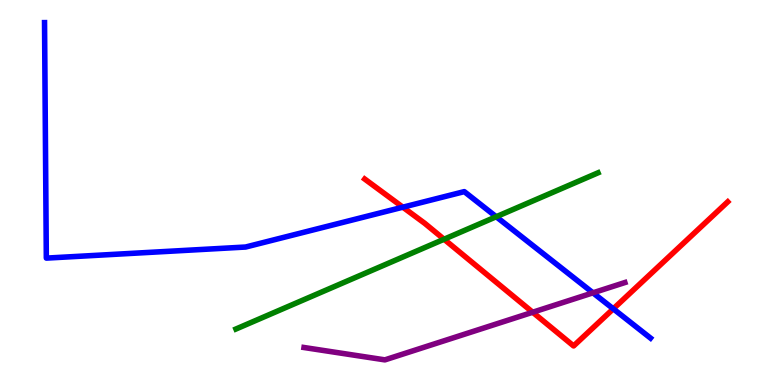[{'lines': ['blue', 'red'], 'intersections': [{'x': 5.2, 'y': 4.62}, {'x': 7.91, 'y': 1.98}]}, {'lines': ['green', 'red'], 'intersections': [{'x': 5.73, 'y': 3.79}]}, {'lines': ['purple', 'red'], 'intersections': [{'x': 6.87, 'y': 1.89}]}, {'lines': ['blue', 'green'], 'intersections': [{'x': 6.4, 'y': 4.37}]}, {'lines': ['blue', 'purple'], 'intersections': [{'x': 7.65, 'y': 2.39}]}, {'lines': ['green', 'purple'], 'intersections': []}]